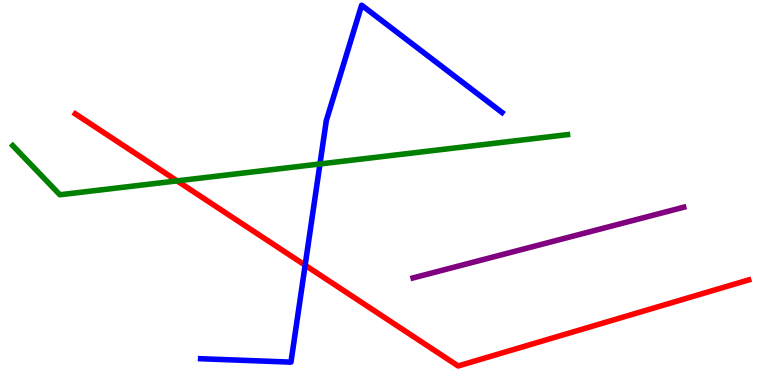[{'lines': ['blue', 'red'], 'intersections': [{'x': 3.94, 'y': 3.11}]}, {'lines': ['green', 'red'], 'intersections': [{'x': 2.29, 'y': 5.3}]}, {'lines': ['purple', 'red'], 'intersections': []}, {'lines': ['blue', 'green'], 'intersections': [{'x': 4.13, 'y': 5.74}]}, {'lines': ['blue', 'purple'], 'intersections': []}, {'lines': ['green', 'purple'], 'intersections': []}]